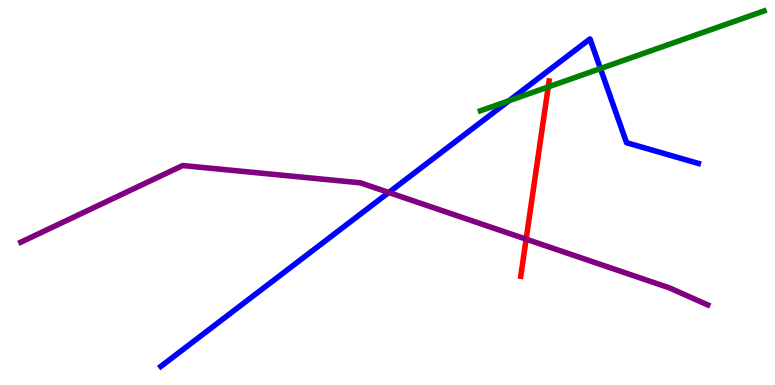[{'lines': ['blue', 'red'], 'intersections': []}, {'lines': ['green', 'red'], 'intersections': [{'x': 7.07, 'y': 7.74}]}, {'lines': ['purple', 'red'], 'intersections': [{'x': 6.79, 'y': 3.79}]}, {'lines': ['blue', 'green'], 'intersections': [{'x': 6.57, 'y': 7.38}, {'x': 7.75, 'y': 8.22}]}, {'lines': ['blue', 'purple'], 'intersections': [{'x': 5.02, 'y': 5.0}]}, {'lines': ['green', 'purple'], 'intersections': []}]